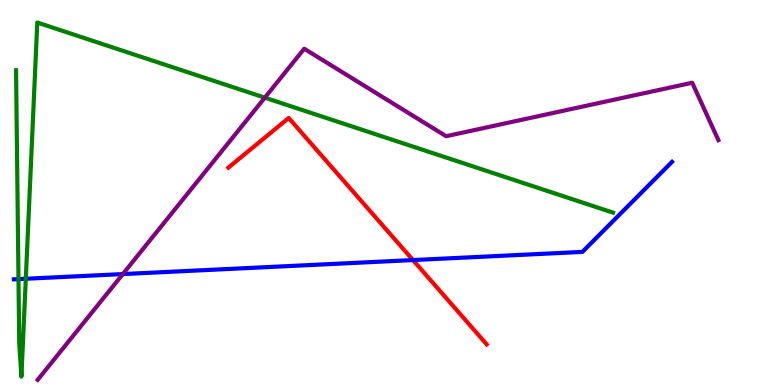[{'lines': ['blue', 'red'], 'intersections': [{'x': 5.33, 'y': 3.24}]}, {'lines': ['green', 'red'], 'intersections': []}, {'lines': ['purple', 'red'], 'intersections': []}, {'lines': ['blue', 'green'], 'intersections': [{'x': 0.239, 'y': 2.75}, {'x': 0.333, 'y': 2.76}]}, {'lines': ['blue', 'purple'], 'intersections': [{'x': 1.58, 'y': 2.88}]}, {'lines': ['green', 'purple'], 'intersections': [{'x': 3.42, 'y': 7.46}]}]